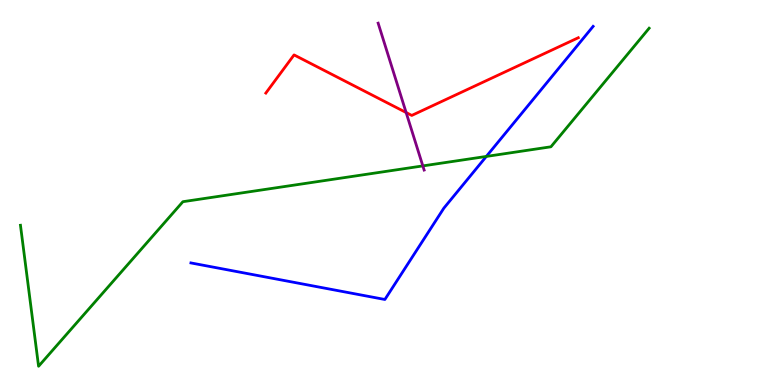[{'lines': ['blue', 'red'], 'intersections': []}, {'lines': ['green', 'red'], 'intersections': []}, {'lines': ['purple', 'red'], 'intersections': [{'x': 5.24, 'y': 7.08}]}, {'lines': ['blue', 'green'], 'intersections': [{'x': 6.28, 'y': 5.94}]}, {'lines': ['blue', 'purple'], 'intersections': []}, {'lines': ['green', 'purple'], 'intersections': [{'x': 5.46, 'y': 5.69}]}]